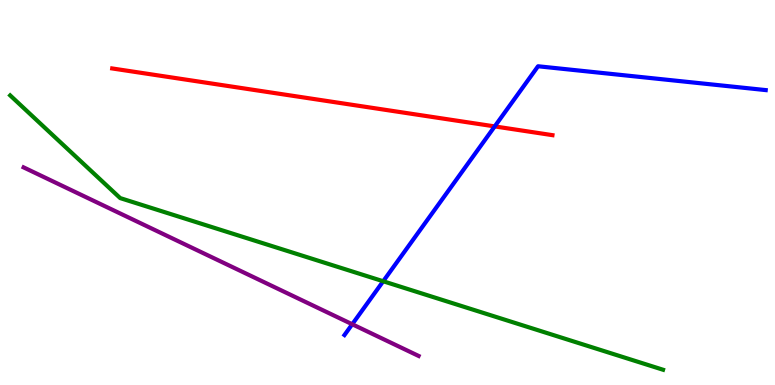[{'lines': ['blue', 'red'], 'intersections': [{'x': 6.38, 'y': 6.72}]}, {'lines': ['green', 'red'], 'intersections': []}, {'lines': ['purple', 'red'], 'intersections': []}, {'lines': ['blue', 'green'], 'intersections': [{'x': 4.94, 'y': 2.69}]}, {'lines': ['blue', 'purple'], 'intersections': [{'x': 4.54, 'y': 1.58}]}, {'lines': ['green', 'purple'], 'intersections': []}]